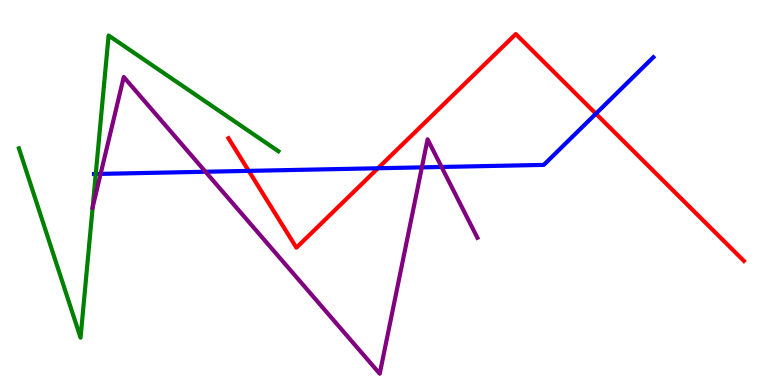[{'lines': ['blue', 'red'], 'intersections': [{'x': 3.21, 'y': 5.56}, {'x': 4.88, 'y': 5.63}, {'x': 7.69, 'y': 7.05}]}, {'lines': ['green', 'red'], 'intersections': []}, {'lines': ['purple', 'red'], 'intersections': []}, {'lines': ['blue', 'green'], 'intersections': [{'x': 1.24, 'y': 5.48}]}, {'lines': ['blue', 'purple'], 'intersections': [{'x': 1.3, 'y': 5.48}, {'x': 2.65, 'y': 5.54}, {'x': 5.44, 'y': 5.65}, {'x': 5.7, 'y': 5.66}]}, {'lines': ['green', 'purple'], 'intersections': [{'x': 1.2, 'y': 4.62}]}]